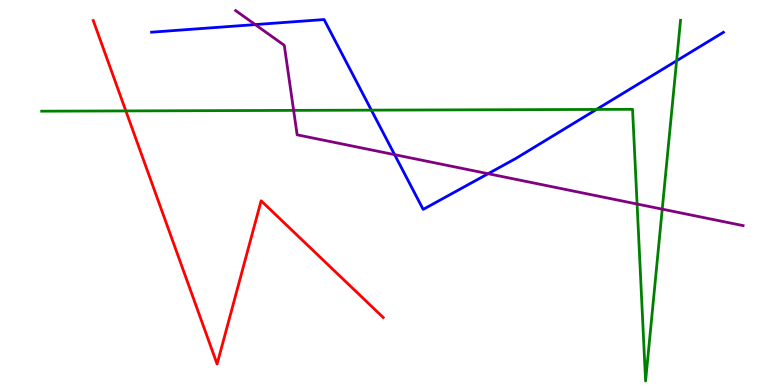[{'lines': ['blue', 'red'], 'intersections': []}, {'lines': ['green', 'red'], 'intersections': [{'x': 1.62, 'y': 7.12}]}, {'lines': ['purple', 'red'], 'intersections': []}, {'lines': ['blue', 'green'], 'intersections': [{'x': 4.79, 'y': 7.14}, {'x': 7.7, 'y': 7.16}, {'x': 8.73, 'y': 8.42}]}, {'lines': ['blue', 'purple'], 'intersections': [{'x': 3.29, 'y': 9.36}, {'x': 5.09, 'y': 5.98}, {'x': 6.3, 'y': 5.49}]}, {'lines': ['green', 'purple'], 'intersections': [{'x': 3.79, 'y': 7.13}, {'x': 8.22, 'y': 4.7}, {'x': 8.54, 'y': 4.57}]}]